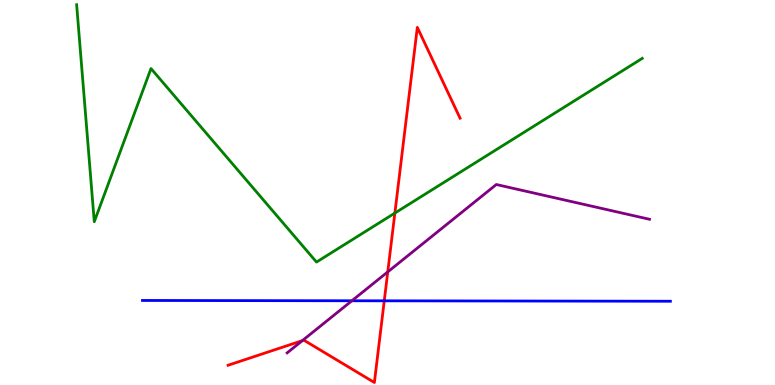[{'lines': ['blue', 'red'], 'intersections': [{'x': 4.96, 'y': 2.19}]}, {'lines': ['green', 'red'], 'intersections': [{'x': 5.1, 'y': 4.47}]}, {'lines': ['purple', 'red'], 'intersections': [{'x': 3.9, 'y': 1.15}, {'x': 5.0, 'y': 2.94}]}, {'lines': ['blue', 'green'], 'intersections': []}, {'lines': ['blue', 'purple'], 'intersections': [{'x': 4.54, 'y': 2.19}]}, {'lines': ['green', 'purple'], 'intersections': []}]